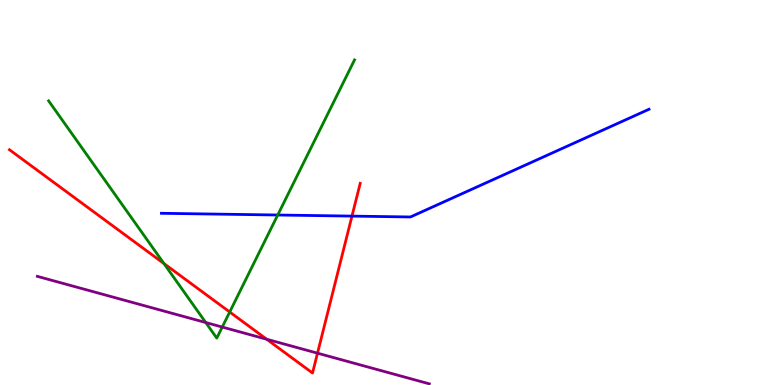[{'lines': ['blue', 'red'], 'intersections': [{'x': 4.54, 'y': 4.39}]}, {'lines': ['green', 'red'], 'intersections': [{'x': 2.12, 'y': 3.15}, {'x': 2.96, 'y': 1.9}]}, {'lines': ['purple', 'red'], 'intersections': [{'x': 3.44, 'y': 1.19}, {'x': 4.1, 'y': 0.827}]}, {'lines': ['blue', 'green'], 'intersections': [{'x': 3.58, 'y': 4.42}]}, {'lines': ['blue', 'purple'], 'intersections': []}, {'lines': ['green', 'purple'], 'intersections': [{'x': 2.65, 'y': 1.62}, {'x': 2.87, 'y': 1.5}]}]